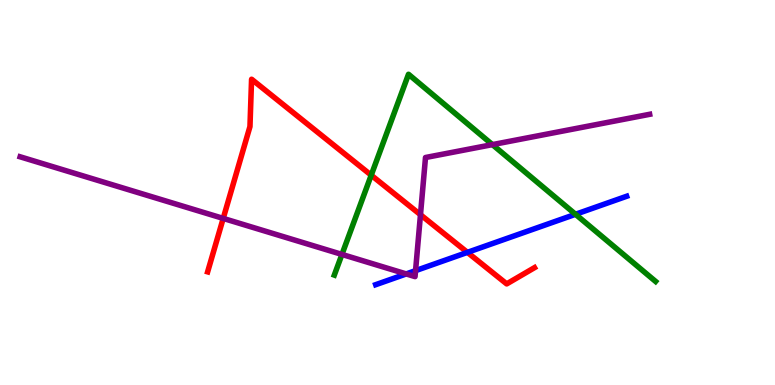[{'lines': ['blue', 'red'], 'intersections': [{'x': 6.03, 'y': 3.44}]}, {'lines': ['green', 'red'], 'intersections': [{'x': 4.79, 'y': 5.45}]}, {'lines': ['purple', 'red'], 'intersections': [{'x': 2.88, 'y': 4.33}, {'x': 5.43, 'y': 4.42}]}, {'lines': ['blue', 'green'], 'intersections': [{'x': 7.43, 'y': 4.43}]}, {'lines': ['blue', 'purple'], 'intersections': [{'x': 5.24, 'y': 2.88}, {'x': 5.36, 'y': 2.97}]}, {'lines': ['green', 'purple'], 'intersections': [{'x': 4.41, 'y': 3.39}, {'x': 6.35, 'y': 6.24}]}]